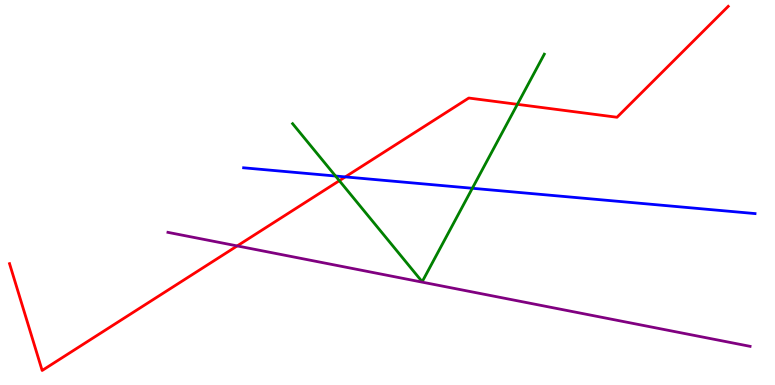[{'lines': ['blue', 'red'], 'intersections': [{'x': 4.46, 'y': 5.41}]}, {'lines': ['green', 'red'], 'intersections': [{'x': 4.38, 'y': 5.31}, {'x': 6.68, 'y': 7.29}]}, {'lines': ['purple', 'red'], 'intersections': [{'x': 3.06, 'y': 3.61}]}, {'lines': ['blue', 'green'], 'intersections': [{'x': 4.33, 'y': 5.43}, {'x': 6.09, 'y': 5.11}]}, {'lines': ['blue', 'purple'], 'intersections': []}, {'lines': ['green', 'purple'], 'intersections': []}]